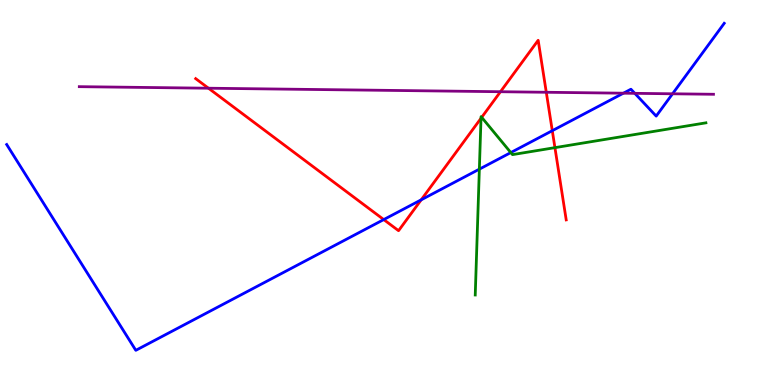[{'lines': ['blue', 'red'], 'intersections': [{'x': 4.95, 'y': 4.3}, {'x': 5.43, 'y': 4.81}, {'x': 7.13, 'y': 6.61}]}, {'lines': ['green', 'red'], 'intersections': [{'x': 6.21, 'y': 6.93}, {'x': 6.22, 'y': 6.95}, {'x': 7.16, 'y': 6.17}]}, {'lines': ['purple', 'red'], 'intersections': [{'x': 2.69, 'y': 7.71}, {'x': 6.46, 'y': 7.62}, {'x': 7.05, 'y': 7.6}]}, {'lines': ['blue', 'green'], 'intersections': [{'x': 6.19, 'y': 5.61}, {'x': 6.59, 'y': 6.04}]}, {'lines': ['blue', 'purple'], 'intersections': [{'x': 8.04, 'y': 7.58}, {'x': 8.19, 'y': 7.58}, {'x': 8.68, 'y': 7.56}]}, {'lines': ['green', 'purple'], 'intersections': []}]